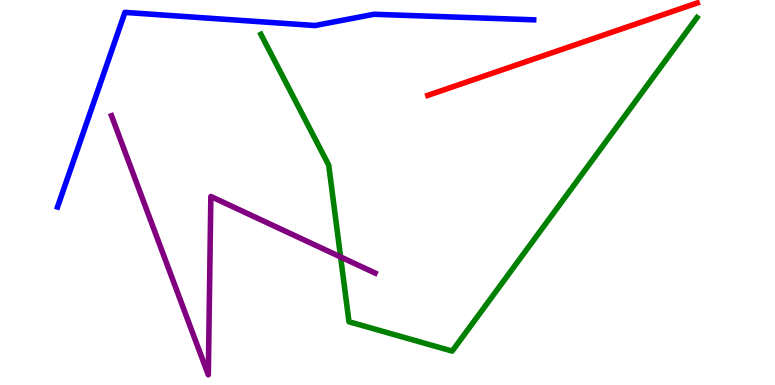[{'lines': ['blue', 'red'], 'intersections': []}, {'lines': ['green', 'red'], 'intersections': []}, {'lines': ['purple', 'red'], 'intersections': []}, {'lines': ['blue', 'green'], 'intersections': []}, {'lines': ['blue', 'purple'], 'intersections': []}, {'lines': ['green', 'purple'], 'intersections': [{'x': 4.39, 'y': 3.33}]}]